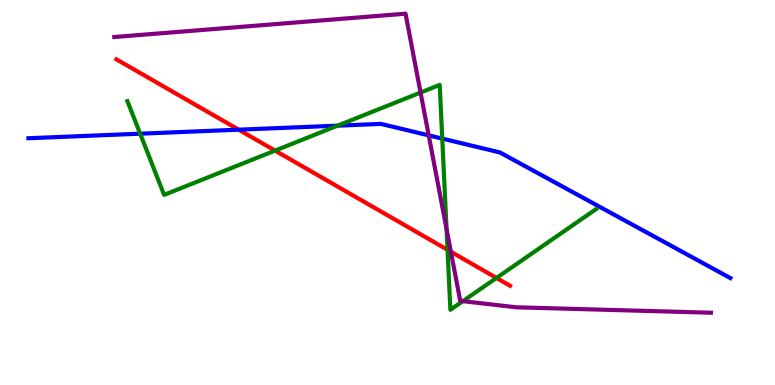[{'lines': ['blue', 'red'], 'intersections': [{'x': 3.08, 'y': 6.63}]}, {'lines': ['green', 'red'], 'intersections': [{'x': 3.55, 'y': 6.09}, {'x': 5.77, 'y': 3.51}, {'x': 6.41, 'y': 2.78}]}, {'lines': ['purple', 'red'], 'intersections': [{'x': 5.82, 'y': 3.46}]}, {'lines': ['blue', 'green'], 'intersections': [{'x': 1.81, 'y': 6.53}, {'x': 4.36, 'y': 6.74}, {'x': 5.71, 'y': 6.4}]}, {'lines': ['blue', 'purple'], 'intersections': [{'x': 5.53, 'y': 6.48}]}, {'lines': ['green', 'purple'], 'intersections': [{'x': 5.43, 'y': 7.6}, {'x': 5.76, 'y': 4.05}, {'x': 5.97, 'y': 2.18}]}]